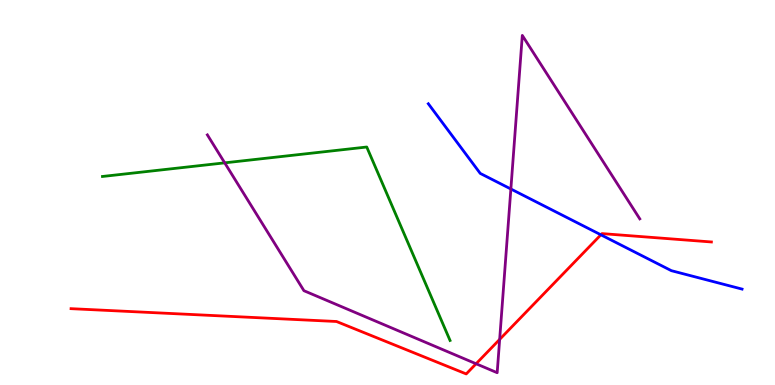[{'lines': ['blue', 'red'], 'intersections': [{'x': 7.75, 'y': 3.9}]}, {'lines': ['green', 'red'], 'intersections': []}, {'lines': ['purple', 'red'], 'intersections': [{'x': 6.14, 'y': 0.552}, {'x': 6.45, 'y': 1.18}]}, {'lines': ['blue', 'green'], 'intersections': []}, {'lines': ['blue', 'purple'], 'intersections': [{'x': 6.59, 'y': 5.09}]}, {'lines': ['green', 'purple'], 'intersections': [{'x': 2.9, 'y': 5.77}]}]